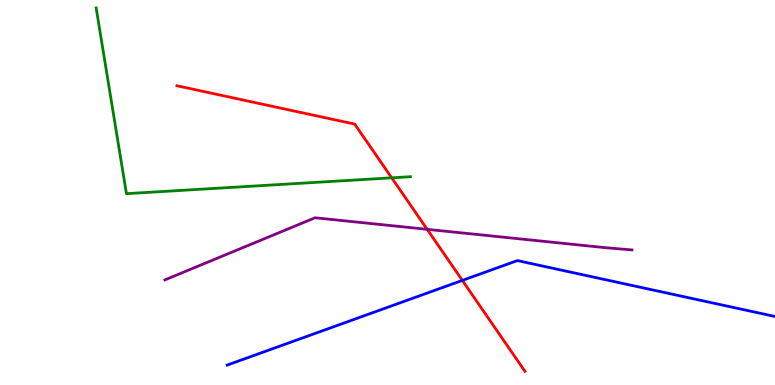[{'lines': ['blue', 'red'], 'intersections': [{'x': 5.97, 'y': 2.72}]}, {'lines': ['green', 'red'], 'intersections': [{'x': 5.05, 'y': 5.38}]}, {'lines': ['purple', 'red'], 'intersections': [{'x': 5.51, 'y': 4.04}]}, {'lines': ['blue', 'green'], 'intersections': []}, {'lines': ['blue', 'purple'], 'intersections': []}, {'lines': ['green', 'purple'], 'intersections': []}]